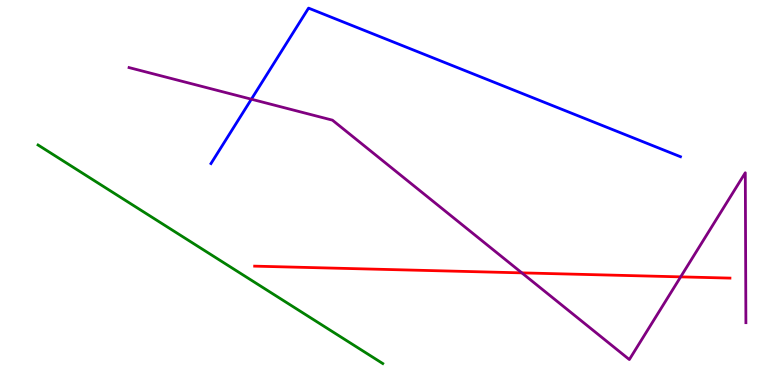[{'lines': ['blue', 'red'], 'intersections': []}, {'lines': ['green', 'red'], 'intersections': []}, {'lines': ['purple', 'red'], 'intersections': [{'x': 6.73, 'y': 2.91}, {'x': 8.78, 'y': 2.81}]}, {'lines': ['blue', 'green'], 'intersections': []}, {'lines': ['blue', 'purple'], 'intersections': [{'x': 3.24, 'y': 7.42}]}, {'lines': ['green', 'purple'], 'intersections': []}]